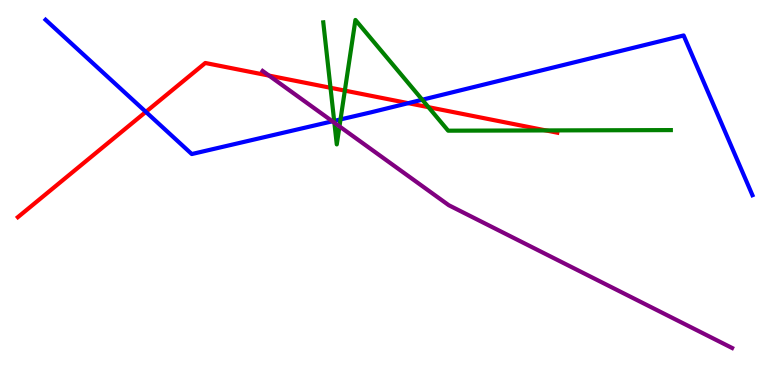[{'lines': ['blue', 'red'], 'intersections': [{'x': 1.88, 'y': 7.09}, {'x': 5.27, 'y': 7.32}]}, {'lines': ['green', 'red'], 'intersections': [{'x': 4.26, 'y': 7.72}, {'x': 4.45, 'y': 7.65}, {'x': 5.53, 'y': 7.22}, {'x': 7.04, 'y': 6.61}]}, {'lines': ['purple', 'red'], 'intersections': [{'x': 3.47, 'y': 8.04}]}, {'lines': ['blue', 'green'], 'intersections': [{'x': 4.31, 'y': 6.86}, {'x': 4.39, 'y': 6.9}, {'x': 5.45, 'y': 7.41}]}, {'lines': ['blue', 'purple'], 'intersections': [{'x': 4.29, 'y': 6.85}]}, {'lines': ['green', 'purple'], 'intersections': [{'x': 4.31, 'y': 6.81}, {'x': 4.38, 'y': 6.72}]}]